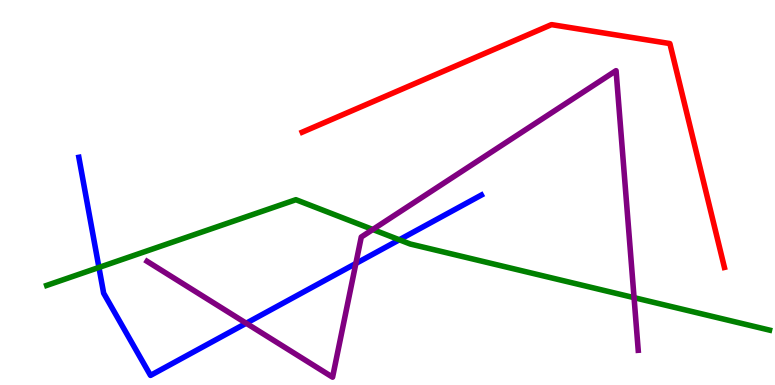[{'lines': ['blue', 'red'], 'intersections': []}, {'lines': ['green', 'red'], 'intersections': []}, {'lines': ['purple', 'red'], 'intersections': []}, {'lines': ['blue', 'green'], 'intersections': [{'x': 1.28, 'y': 3.05}, {'x': 5.15, 'y': 3.77}]}, {'lines': ['blue', 'purple'], 'intersections': [{'x': 3.18, 'y': 1.6}, {'x': 4.59, 'y': 3.16}]}, {'lines': ['green', 'purple'], 'intersections': [{'x': 4.81, 'y': 4.04}, {'x': 8.18, 'y': 2.27}]}]